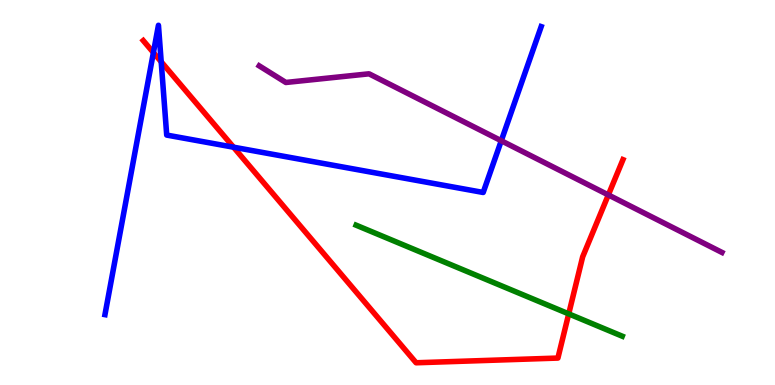[{'lines': ['blue', 'red'], 'intersections': [{'x': 1.98, 'y': 8.63}, {'x': 2.08, 'y': 8.4}, {'x': 3.01, 'y': 6.18}]}, {'lines': ['green', 'red'], 'intersections': [{'x': 7.34, 'y': 1.85}]}, {'lines': ['purple', 'red'], 'intersections': [{'x': 7.85, 'y': 4.94}]}, {'lines': ['blue', 'green'], 'intersections': []}, {'lines': ['blue', 'purple'], 'intersections': [{'x': 6.47, 'y': 6.34}]}, {'lines': ['green', 'purple'], 'intersections': []}]